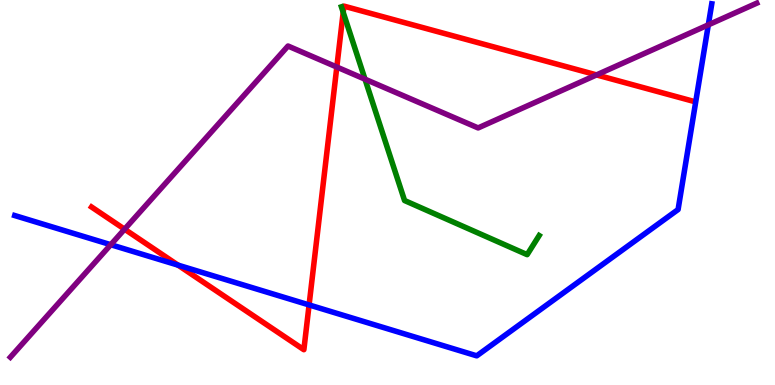[{'lines': ['blue', 'red'], 'intersections': [{'x': 2.3, 'y': 3.11}, {'x': 3.99, 'y': 2.08}]}, {'lines': ['green', 'red'], 'intersections': [{'x': 4.43, 'y': 9.68}]}, {'lines': ['purple', 'red'], 'intersections': [{'x': 1.61, 'y': 4.05}, {'x': 4.35, 'y': 8.26}, {'x': 7.7, 'y': 8.05}]}, {'lines': ['blue', 'green'], 'intersections': []}, {'lines': ['blue', 'purple'], 'intersections': [{'x': 1.43, 'y': 3.64}, {'x': 9.14, 'y': 9.35}]}, {'lines': ['green', 'purple'], 'intersections': [{'x': 4.71, 'y': 7.94}]}]